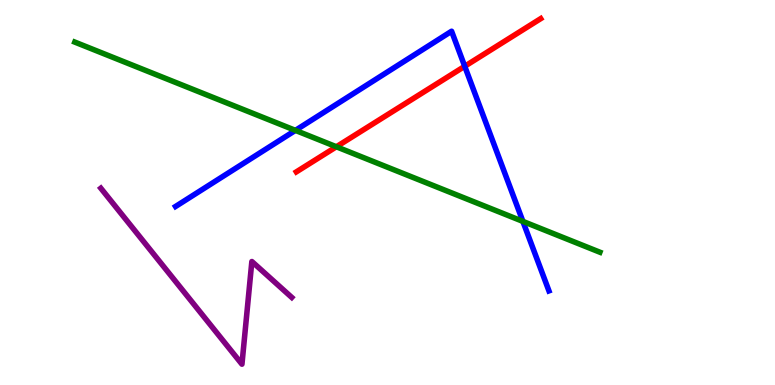[{'lines': ['blue', 'red'], 'intersections': [{'x': 6.0, 'y': 8.28}]}, {'lines': ['green', 'red'], 'intersections': [{'x': 4.34, 'y': 6.19}]}, {'lines': ['purple', 'red'], 'intersections': []}, {'lines': ['blue', 'green'], 'intersections': [{'x': 3.81, 'y': 6.61}, {'x': 6.75, 'y': 4.25}]}, {'lines': ['blue', 'purple'], 'intersections': []}, {'lines': ['green', 'purple'], 'intersections': []}]